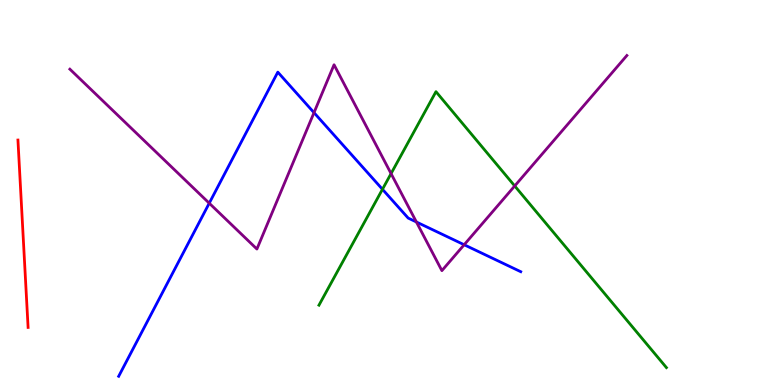[{'lines': ['blue', 'red'], 'intersections': []}, {'lines': ['green', 'red'], 'intersections': []}, {'lines': ['purple', 'red'], 'intersections': []}, {'lines': ['blue', 'green'], 'intersections': [{'x': 4.94, 'y': 5.08}]}, {'lines': ['blue', 'purple'], 'intersections': [{'x': 2.7, 'y': 4.72}, {'x': 4.05, 'y': 7.07}, {'x': 5.37, 'y': 4.23}, {'x': 5.99, 'y': 3.64}]}, {'lines': ['green', 'purple'], 'intersections': [{'x': 5.05, 'y': 5.49}, {'x': 6.64, 'y': 5.17}]}]